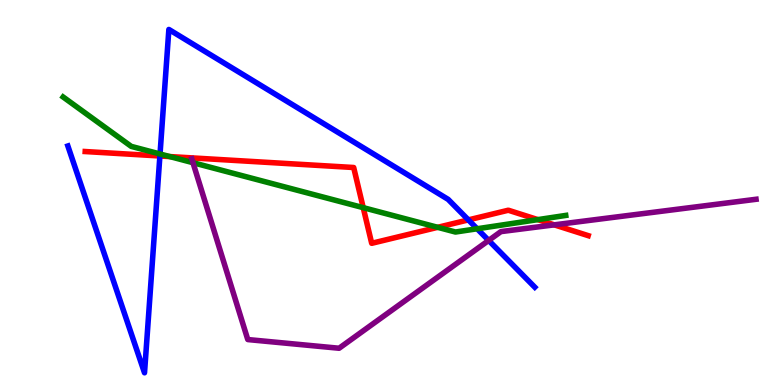[{'lines': ['blue', 'red'], 'intersections': [{'x': 2.06, 'y': 5.95}, {'x': 6.04, 'y': 4.29}]}, {'lines': ['green', 'red'], 'intersections': [{'x': 2.19, 'y': 5.93}, {'x': 4.69, 'y': 4.61}, {'x': 5.65, 'y': 4.1}, {'x': 6.94, 'y': 4.3}]}, {'lines': ['purple', 'red'], 'intersections': [{'x': 7.15, 'y': 4.16}]}, {'lines': ['blue', 'green'], 'intersections': [{'x': 2.06, 'y': 6.0}, {'x': 6.16, 'y': 4.06}]}, {'lines': ['blue', 'purple'], 'intersections': [{'x': 6.31, 'y': 3.75}]}, {'lines': ['green', 'purple'], 'intersections': [{'x': 2.49, 'y': 5.77}]}]